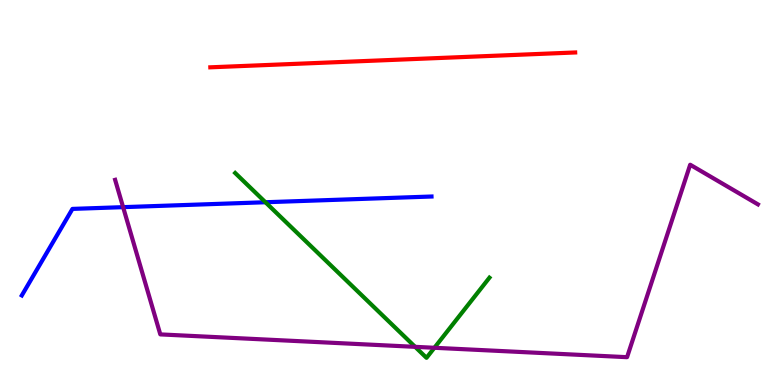[{'lines': ['blue', 'red'], 'intersections': []}, {'lines': ['green', 'red'], 'intersections': []}, {'lines': ['purple', 'red'], 'intersections': []}, {'lines': ['blue', 'green'], 'intersections': [{'x': 3.43, 'y': 4.75}]}, {'lines': ['blue', 'purple'], 'intersections': [{'x': 1.59, 'y': 4.62}]}, {'lines': ['green', 'purple'], 'intersections': [{'x': 5.36, 'y': 0.991}, {'x': 5.61, 'y': 0.967}]}]